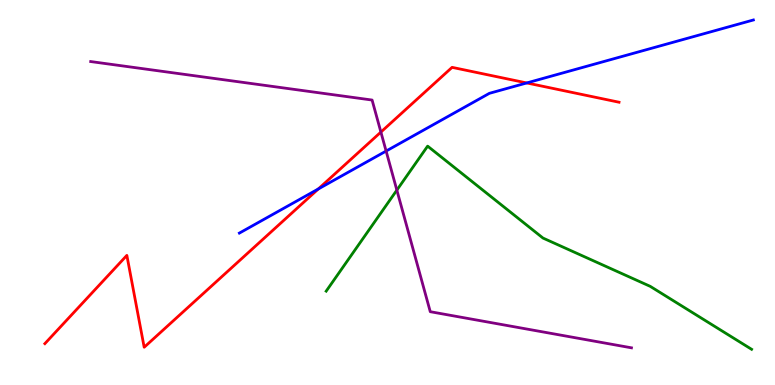[{'lines': ['blue', 'red'], 'intersections': [{'x': 4.11, 'y': 5.09}, {'x': 6.8, 'y': 7.85}]}, {'lines': ['green', 'red'], 'intersections': []}, {'lines': ['purple', 'red'], 'intersections': [{'x': 4.91, 'y': 6.57}]}, {'lines': ['blue', 'green'], 'intersections': []}, {'lines': ['blue', 'purple'], 'intersections': [{'x': 4.98, 'y': 6.08}]}, {'lines': ['green', 'purple'], 'intersections': [{'x': 5.12, 'y': 5.06}]}]